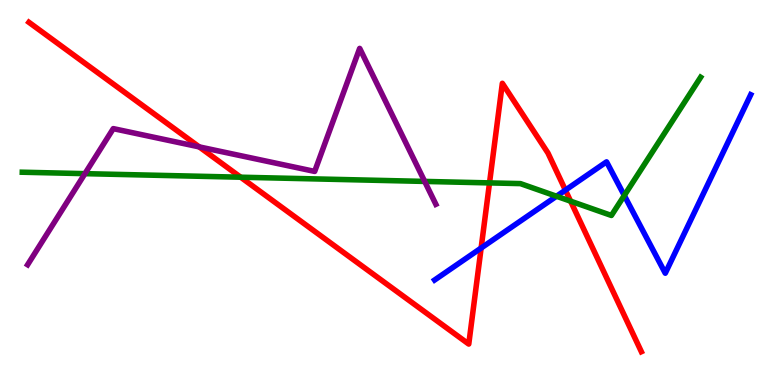[{'lines': ['blue', 'red'], 'intersections': [{'x': 6.21, 'y': 3.56}, {'x': 7.3, 'y': 5.06}]}, {'lines': ['green', 'red'], 'intersections': [{'x': 3.11, 'y': 5.4}, {'x': 6.32, 'y': 5.25}, {'x': 7.36, 'y': 4.77}]}, {'lines': ['purple', 'red'], 'intersections': [{'x': 2.57, 'y': 6.18}]}, {'lines': ['blue', 'green'], 'intersections': [{'x': 7.18, 'y': 4.9}, {'x': 8.06, 'y': 4.92}]}, {'lines': ['blue', 'purple'], 'intersections': []}, {'lines': ['green', 'purple'], 'intersections': [{'x': 1.1, 'y': 5.49}, {'x': 5.48, 'y': 5.29}]}]